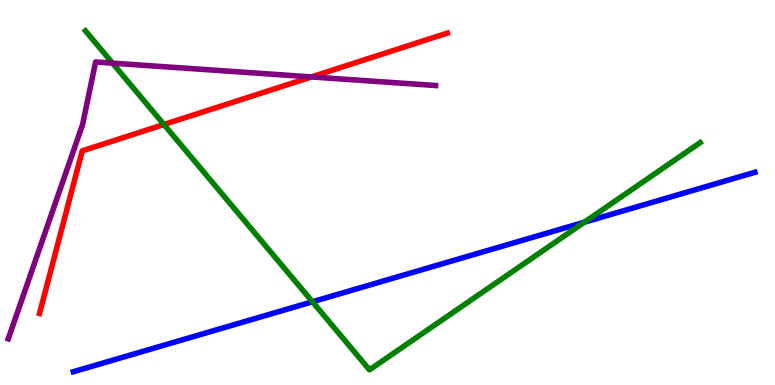[{'lines': ['blue', 'red'], 'intersections': []}, {'lines': ['green', 'red'], 'intersections': [{'x': 2.12, 'y': 6.77}]}, {'lines': ['purple', 'red'], 'intersections': [{'x': 4.02, 'y': 8.0}]}, {'lines': ['blue', 'green'], 'intersections': [{'x': 4.03, 'y': 2.16}, {'x': 7.54, 'y': 4.23}]}, {'lines': ['blue', 'purple'], 'intersections': []}, {'lines': ['green', 'purple'], 'intersections': [{'x': 1.45, 'y': 8.36}]}]